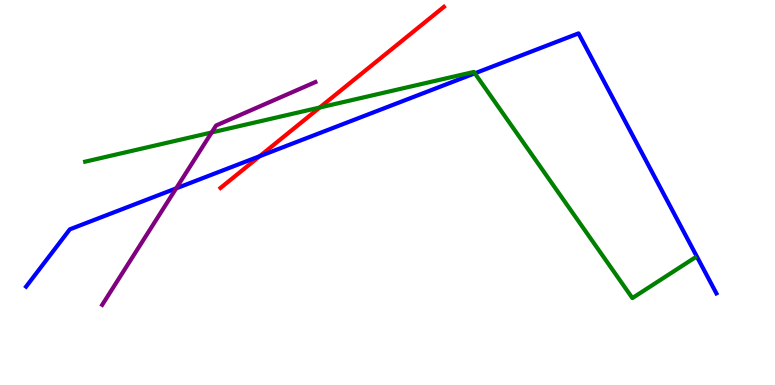[{'lines': ['blue', 'red'], 'intersections': [{'x': 3.35, 'y': 5.94}]}, {'lines': ['green', 'red'], 'intersections': [{'x': 4.13, 'y': 7.21}]}, {'lines': ['purple', 'red'], 'intersections': []}, {'lines': ['blue', 'green'], 'intersections': [{'x': 6.13, 'y': 8.1}]}, {'lines': ['blue', 'purple'], 'intersections': [{'x': 2.27, 'y': 5.11}]}, {'lines': ['green', 'purple'], 'intersections': [{'x': 2.73, 'y': 6.56}]}]